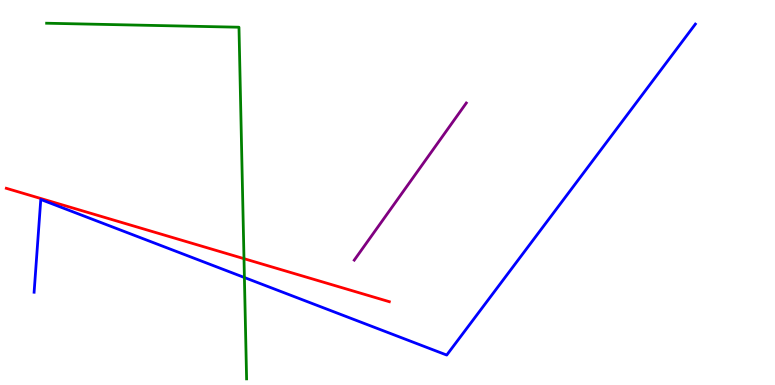[{'lines': ['blue', 'red'], 'intersections': []}, {'lines': ['green', 'red'], 'intersections': [{'x': 3.15, 'y': 3.28}]}, {'lines': ['purple', 'red'], 'intersections': []}, {'lines': ['blue', 'green'], 'intersections': [{'x': 3.15, 'y': 2.79}]}, {'lines': ['blue', 'purple'], 'intersections': []}, {'lines': ['green', 'purple'], 'intersections': []}]